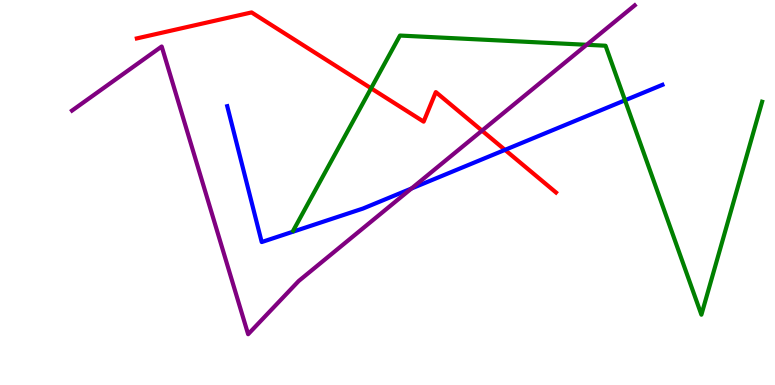[{'lines': ['blue', 'red'], 'intersections': [{'x': 6.52, 'y': 6.11}]}, {'lines': ['green', 'red'], 'intersections': [{'x': 4.79, 'y': 7.71}]}, {'lines': ['purple', 'red'], 'intersections': [{'x': 6.22, 'y': 6.61}]}, {'lines': ['blue', 'green'], 'intersections': [{'x': 8.06, 'y': 7.4}]}, {'lines': ['blue', 'purple'], 'intersections': [{'x': 5.31, 'y': 5.1}]}, {'lines': ['green', 'purple'], 'intersections': [{'x': 7.57, 'y': 8.84}]}]